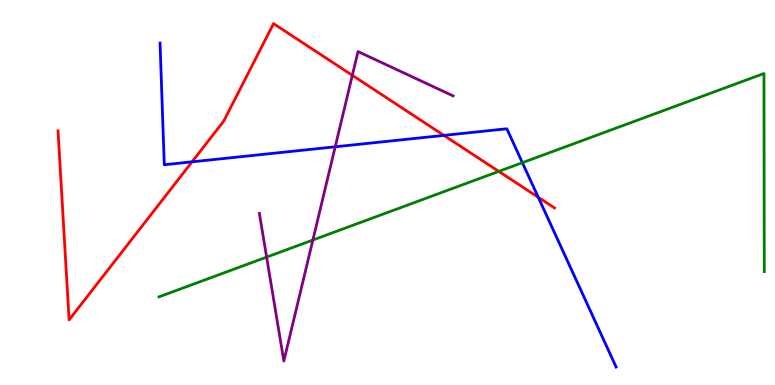[{'lines': ['blue', 'red'], 'intersections': [{'x': 2.48, 'y': 5.8}, {'x': 5.73, 'y': 6.48}, {'x': 6.95, 'y': 4.88}]}, {'lines': ['green', 'red'], 'intersections': [{'x': 6.44, 'y': 5.55}]}, {'lines': ['purple', 'red'], 'intersections': [{'x': 4.55, 'y': 8.04}]}, {'lines': ['blue', 'green'], 'intersections': [{'x': 6.74, 'y': 5.77}]}, {'lines': ['blue', 'purple'], 'intersections': [{'x': 4.33, 'y': 6.19}]}, {'lines': ['green', 'purple'], 'intersections': [{'x': 3.44, 'y': 3.32}, {'x': 4.04, 'y': 3.77}]}]